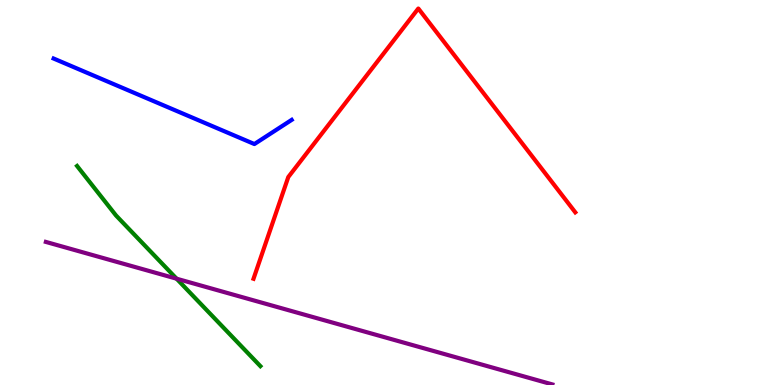[{'lines': ['blue', 'red'], 'intersections': []}, {'lines': ['green', 'red'], 'intersections': []}, {'lines': ['purple', 'red'], 'intersections': []}, {'lines': ['blue', 'green'], 'intersections': []}, {'lines': ['blue', 'purple'], 'intersections': []}, {'lines': ['green', 'purple'], 'intersections': [{'x': 2.28, 'y': 2.76}]}]